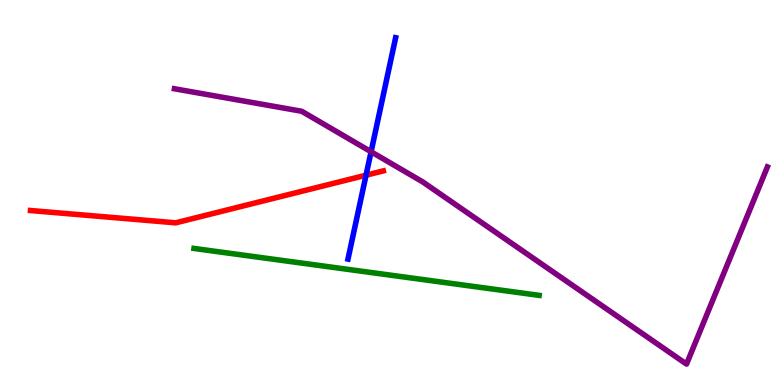[{'lines': ['blue', 'red'], 'intersections': [{'x': 4.72, 'y': 5.45}]}, {'lines': ['green', 'red'], 'intersections': []}, {'lines': ['purple', 'red'], 'intersections': []}, {'lines': ['blue', 'green'], 'intersections': []}, {'lines': ['blue', 'purple'], 'intersections': [{'x': 4.79, 'y': 6.06}]}, {'lines': ['green', 'purple'], 'intersections': []}]